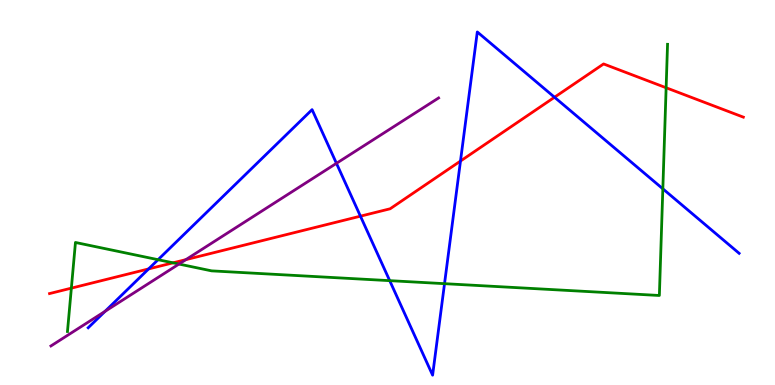[{'lines': ['blue', 'red'], 'intersections': [{'x': 1.92, 'y': 3.02}, {'x': 4.65, 'y': 4.39}, {'x': 5.94, 'y': 5.82}, {'x': 7.16, 'y': 7.47}]}, {'lines': ['green', 'red'], 'intersections': [{'x': 0.921, 'y': 2.52}, {'x': 2.23, 'y': 3.17}, {'x': 8.6, 'y': 7.72}]}, {'lines': ['purple', 'red'], 'intersections': [{'x': 2.4, 'y': 3.26}]}, {'lines': ['blue', 'green'], 'intersections': [{'x': 2.04, 'y': 3.25}, {'x': 5.03, 'y': 2.71}, {'x': 5.74, 'y': 2.63}, {'x': 8.55, 'y': 5.1}]}, {'lines': ['blue', 'purple'], 'intersections': [{'x': 1.36, 'y': 1.91}, {'x': 4.34, 'y': 5.76}]}, {'lines': ['green', 'purple'], 'intersections': [{'x': 2.31, 'y': 3.14}]}]